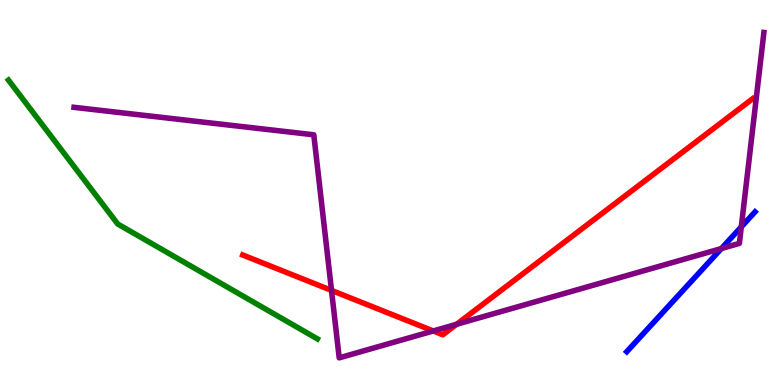[{'lines': ['blue', 'red'], 'intersections': []}, {'lines': ['green', 'red'], 'intersections': []}, {'lines': ['purple', 'red'], 'intersections': [{'x': 4.28, 'y': 2.46}, {'x': 5.59, 'y': 1.4}, {'x': 5.89, 'y': 1.58}]}, {'lines': ['blue', 'green'], 'intersections': []}, {'lines': ['blue', 'purple'], 'intersections': [{'x': 9.31, 'y': 3.54}, {'x': 9.57, 'y': 4.11}]}, {'lines': ['green', 'purple'], 'intersections': []}]